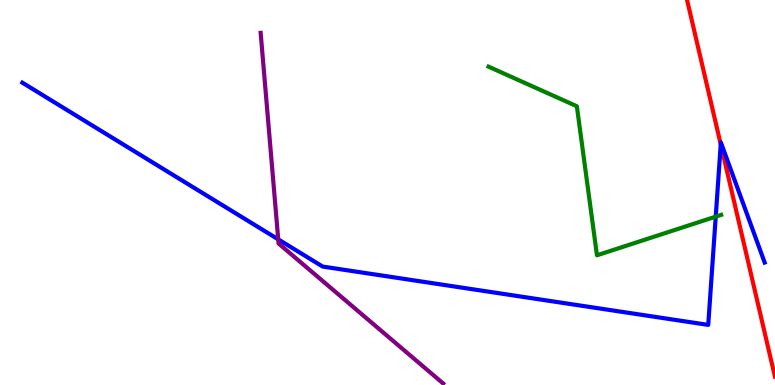[{'lines': ['blue', 'red'], 'intersections': [{'x': 9.3, 'y': 6.25}]}, {'lines': ['green', 'red'], 'intersections': []}, {'lines': ['purple', 'red'], 'intersections': []}, {'lines': ['blue', 'green'], 'intersections': [{'x': 9.24, 'y': 4.37}]}, {'lines': ['blue', 'purple'], 'intersections': [{'x': 3.59, 'y': 3.78}]}, {'lines': ['green', 'purple'], 'intersections': []}]